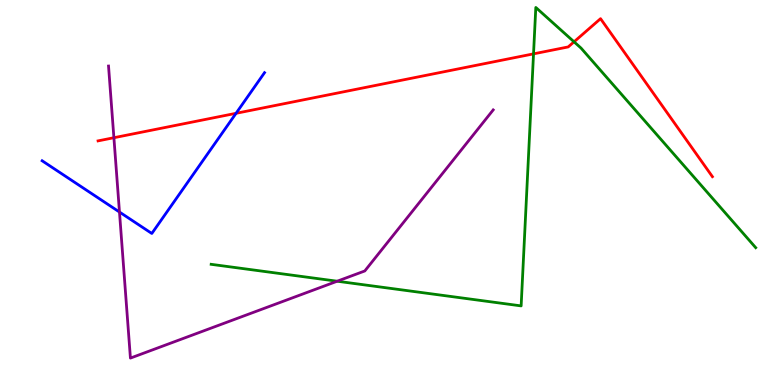[{'lines': ['blue', 'red'], 'intersections': [{'x': 3.05, 'y': 7.06}]}, {'lines': ['green', 'red'], 'intersections': [{'x': 6.88, 'y': 8.6}, {'x': 7.41, 'y': 8.91}]}, {'lines': ['purple', 'red'], 'intersections': [{'x': 1.47, 'y': 6.42}]}, {'lines': ['blue', 'green'], 'intersections': []}, {'lines': ['blue', 'purple'], 'intersections': [{'x': 1.54, 'y': 4.49}]}, {'lines': ['green', 'purple'], 'intersections': [{'x': 4.35, 'y': 2.7}]}]